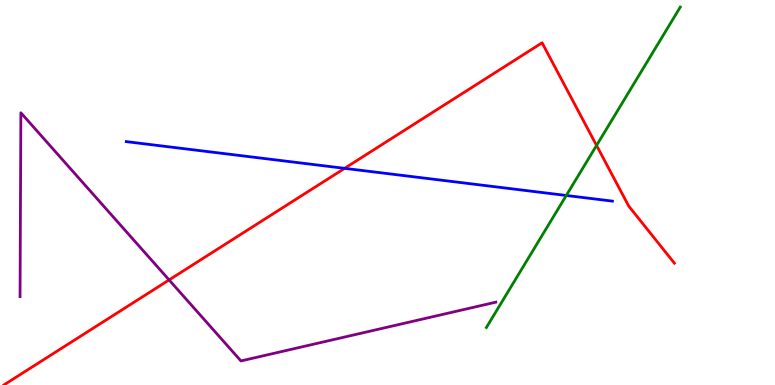[{'lines': ['blue', 'red'], 'intersections': [{'x': 4.45, 'y': 5.63}]}, {'lines': ['green', 'red'], 'intersections': [{'x': 7.7, 'y': 6.22}]}, {'lines': ['purple', 'red'], 'intersections': [{'x': 2.18, 'y': 2.73}]}, {'lines': ['blue', 'green'], 'intersections': [{'x': 7.31, 'y': 4.92}]}, {'lines': ['blue', 'purple'], 'intersections': []}, {'lines': ['green', 'purple'], 'intersections': []}]